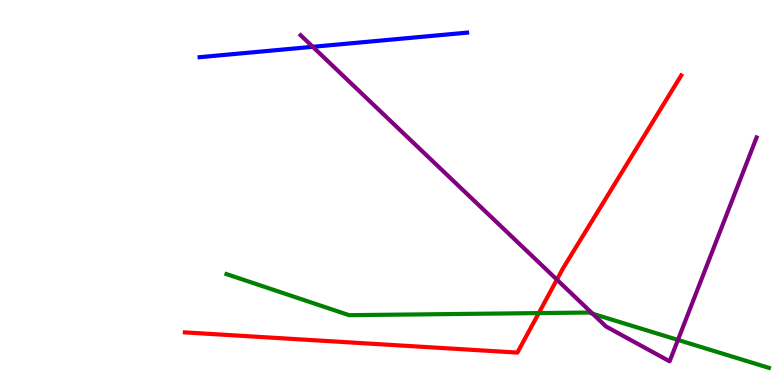[{'lines': ['blue', 'red'], 'intersections': []}, {'lines': ['green', 'red'], 'intersections': [{'x': 6.95, 'y': 1.87}]}, {'lines': ['purple', 'red'], 'intersections': [{'x': 7.19, 'y': 2.74}]}, {'lines': ['blue', 'green'], 'intersections': []}, {'lines': ['blue', 'purple'], 'intersections': [{'x': 4.04, 'y': 8.78}]}, {'lines': ['green', 'purple'], 'intersections': [{'x': 7.65, 'y': 1.85}, {'x': 8.75, 'y': 1.17}]}]